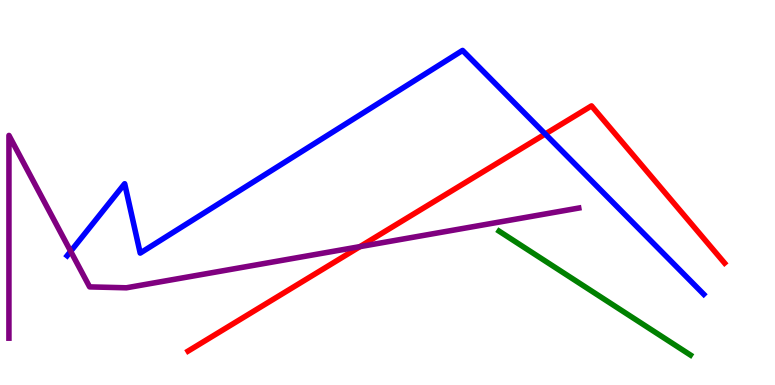[{'lines': ['blue', 'red'], 'intersections': [{'x': 7.04, 'y': 6.52}]}, {'lines': ['green', 'red'], 'intersections': []}, {'lines': ['purple', 'red'], 'intersections': [{'x': 4.64, 'y': 3.59}]}, {'lines': ['blue', 'green'], 'intersections': []}, {'lines': ['blue', 'purple'], 'intersections': [{'x': 0.912, 'y': 3.47}]}, {'lines': ['green', 'purple'], 'intersections': []}]